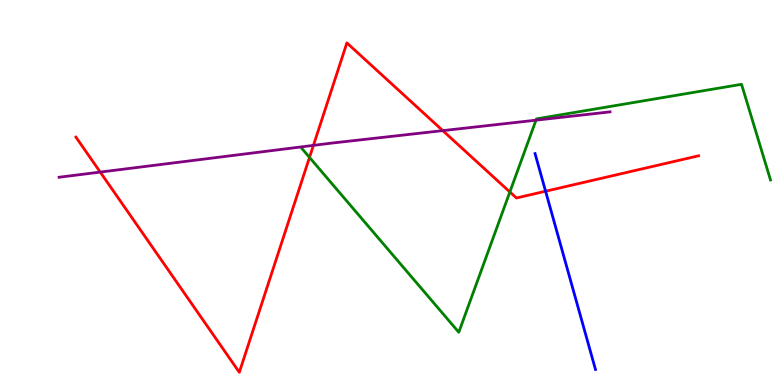[{'lines': ['blue', 'red'], 'intersections': [{'x': 7.04, 'y': 5.03}]}, {'lines': ['green', 'red'], 'intersections': [{'x': 3.99, 'y': 5.91}, {'x': 6.58, 'y': 5.01}]}, {'lines': ['purple', 'red'], 'intersections': [{'x': 1.29, 'y': 5.53}, {'x': 4.04, 'y': 6.22}, {'x': 5.71, 'y': 6.61}]}, {'lines': ['blue', 'green'], 'intersections': []}, {'lines': ['blue', 'purple'], 'intersections': []}, {'lines': ['green', 'purple'], 'intersections': [{'x': 6.92, 'y': 6.88}]}]